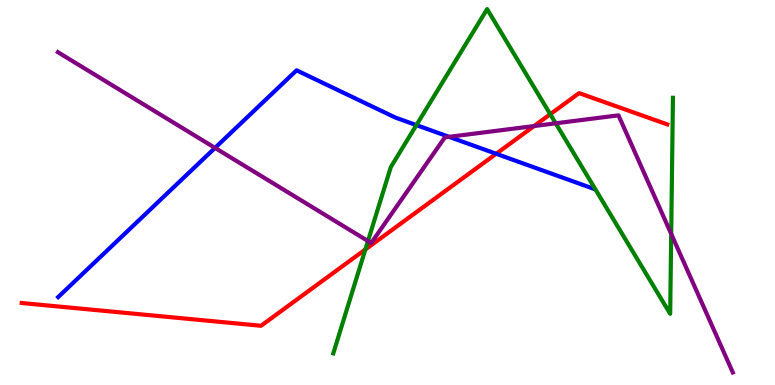[{'lines': ['blue', 'red'], 'intersections': [{'x': 6.4, 'y': 6.01}]}, {'lines': ['green', 'red'], 'intersections': [{'x': 4.71, 'y': 3.52}, {'x': 7.1, 'y': 7.03}]}, {'lines': ['purple', 'red'], 'intersections': [{'x': 6.89, 'y': 6.73}]}, {'lines': ['blue', 'green'], 'intersections': [{'x': 5.37, 'y': 6.75}]}, {'lines': ['blue', 'purple'], 'intersections': [{'x': 2.77, 'y': 6.16}, {'x': 5.79, 'y': 6.45}]}, {'lines': ['green', 'purple'], 'intersections': [{'x': 4.75, 'y': 3.74}, {'x': 7.17, 'y': 6.8}, {'x': 8.66, 'y': 3.92}]}]